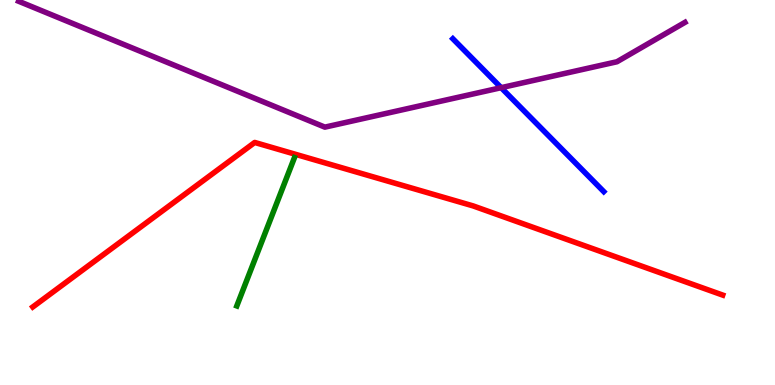[{'lines': ['blue', 'red'], 'intersections': []}, {'lines': ['green', 'red'], 'intersections': []}, {'lines': ['purple', 'red'], 'intersections': []}, {'lines': ['blue', 'green'], 'intersections': []}, {'lines': ['blue', 'purple'], 'intersections': [{'x': 6.47, 'y': 7.72}]}, {'lines': ['green', 'purple'], 'intersections': []}]